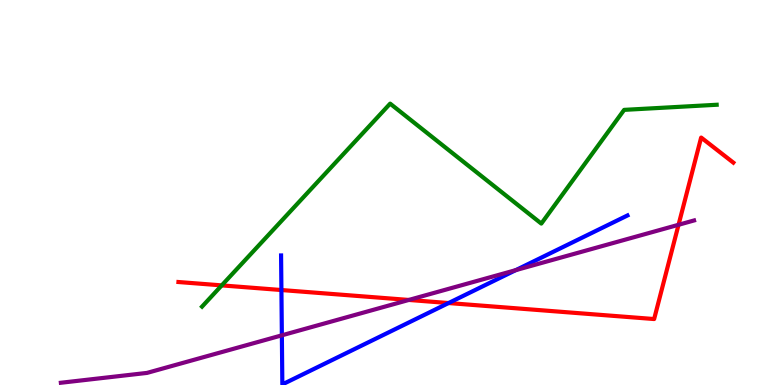[{'lines': ['blue', 'red'], 'intersections': [{'x': 3.63, 'y': 2.47}, {'x': 5.79, 'y': 2.13}]}, {'lines': ['green', 'red'], 'intersections': [{'x': 2.86, 'y': 2.59}]}, {'lines': ['purple', 'red'], 'intersections': [{'x': 5.27, 'y': 2.21}, {'x': 8.76, 'y': 4.16}]}, {'lines': ['blue', 'green'], 'intersections': []}, {'lines': ['blue', 'purple'], 'intersections': [{'x': 3.64, 'y': 1.29}, {'x': 6.66, 'y': 2.98}]}, {'lines': ['green', 'purple'], 'intersections': []}]